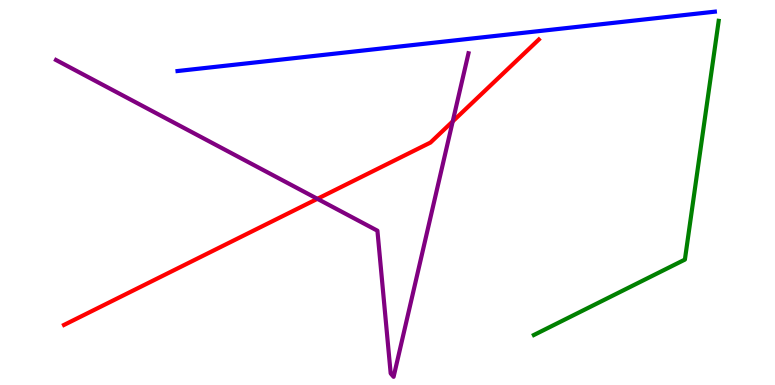[{'lines': ['blue', 'red'], 'intersections': []}, {'lines': ['green', 'red'], 'intersections': []}, {'lines': ['purple', 'red'], 'intersections': [{'x': 4.1, 'y': 4.84}, {'x': 5.84, 'y': 6.85}]}, {'lines': ['blue', 'green'], 'intersections': []}, {'lines': ['blue', 'purple'], 'intersections': []}, {'lines': ['green', 'purple'], 'intersections': []}]